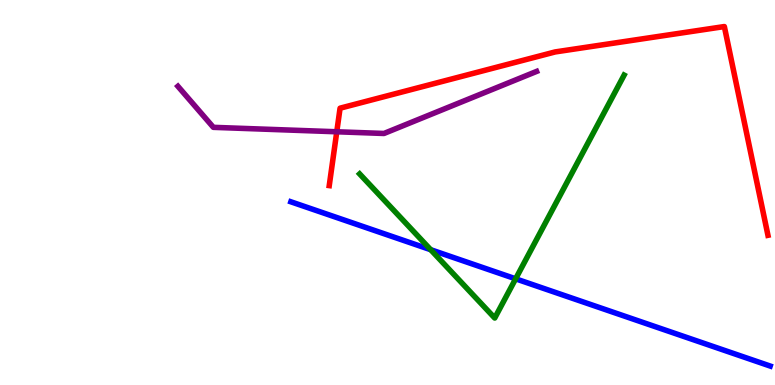[{'lines': ['blue', 'red'], 'intersections': []}, {'lines': ['green', 'red'], 'intersections': []}, {'lines': ['purple', 'red'], 'intersections': [{'x': 4.35, 'y': 6.58}]}, {'lines': ['blue', 'green'], 'intersections': [{'x': 5.56, 'y': 3.51}, {'x': 6.65, 'y': 2.76}]}, {'lines': ['blue', 'purple'], 'intersections': []}, {'lines': ['green', 'purple'], 'intersections': []}]